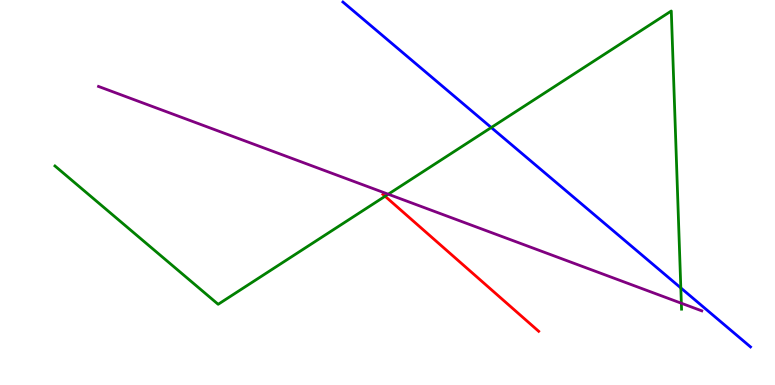[{'lines': ['blue', 'red'], 'intersections': []}, {'lines': ['green', 'red'], 'intersections': [{'x': 4.97, 'y': 4.9}]}, {'lines': ['purple', 'red'], 'intersections': []}, {'lines': ['blue', 'green'], 'intersections': [{'x': 6.34, 'y': 6.69}, {'x': 8.78, 'y': 2.52}]}, {'lines': ['blue', 'purple'], 'intersections': []}, {'lines': ['green', 'purple'], 'intersections': [{'x': 5.01, 'y': 4.96}, {'x': 8.79, 'y': 2.12}]}]